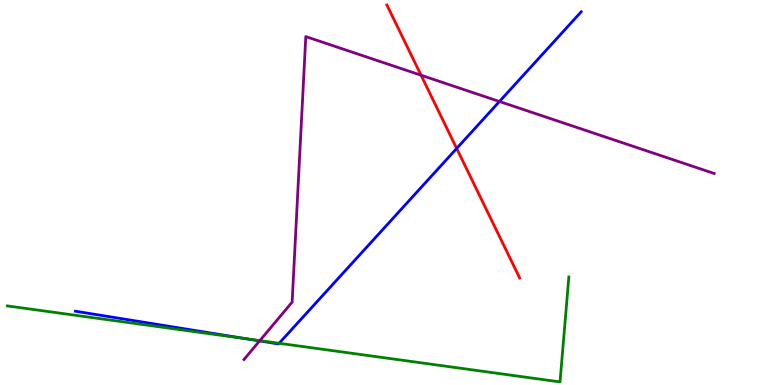[{'lines': ['blue', 'red'], 'intersections': [{'x': 5.89, 'y': 6.14}]}, {'lines': ['green', 'red'], 'intersections': []}, {'lines': ['purple', 'red'], 'intersections': [{'x': 5.43, 'y': 8.05}]}, {'lines': ['blue', 'green'], 'intersections': [{'x': 3.19, 'y': 1.2}, {'x': 3.6, 'y': 1.08}]}, {'lines': ['blue', 'purple'], 'intersections': [{'x': 3.35, 'y': 1.15}, {'x': 6.44, 'y': 7.36}]}, {'lines': ['green', 'purple'], 'intersections': [{'x': 3.35, 'y': 1.15}]}]